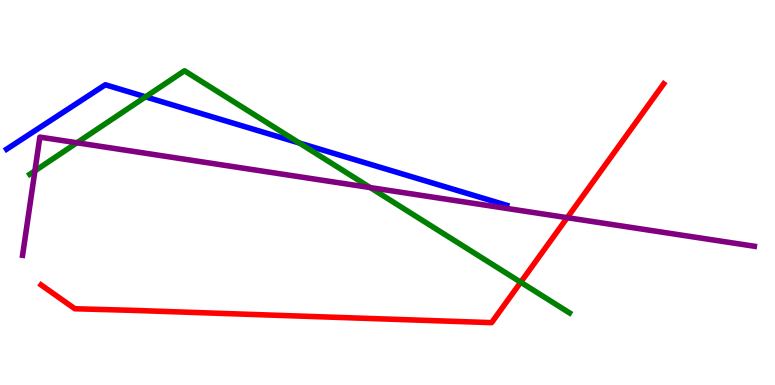[{'lines': ['blue', 'red'], 'intersections': []}, {'lines': ['green', 'red'], 'intersections': [{'x': 6.72, 'y': 2.67}]}, {'lines': ['purple', 'red'], 'intersections': [{'x': 7.32, 'y': 4.35}]}, {'lines': ['blue', 'green'], 'intersections': [{'x': 1.88, 'y': 7.48}, {'x': 3.86, 'y': 6.28}]}, {'lines': ['blue', 'purple'], 'intersections': []}, {'lines': ['green', 'purple'], 'intersections': [{'x': 0.451, 'y': 5.56}, {'x': 0.992, 'y': 6.29}, {'x': 4.78, 'y': 5.13}]}]